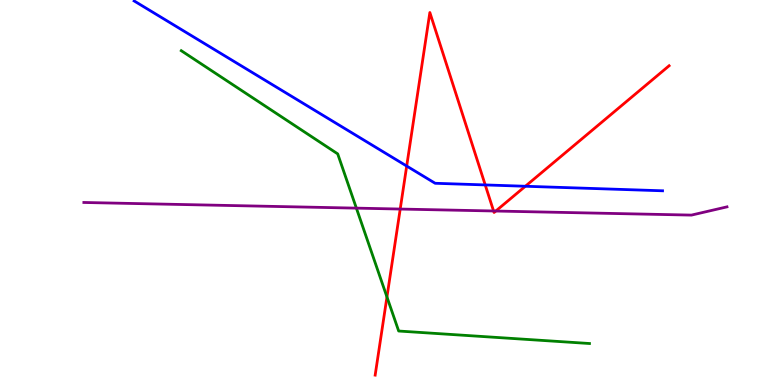[{'lines': ['blue', 'red'], 'intersections': [{'x': 5.25, 'y': 5.69}, {'x': 6.26, 'y': 5.2}, {'x': 6.78, 'y': 5.16}]}, {'lines': ['green', 'red'], 'intersections': [{'x': 4.99, 'y': 2.29}]}, {'lines': ['purple', 'red'], 'intersections': [{'x': 5.16, 'y': 4.57}, {'x': 6.37, 'y': 4.52}, {'x': 6.4, 'y': 4.52}]}, {'lines': ['blue', 'green'], 'intersections': []}, {'lines': ['blue', 'purple'], 'intersections': []}, {'lines': ['green', 'purple'], 'intersections': [{'x': 4.6, 'y': 4.59}]}]